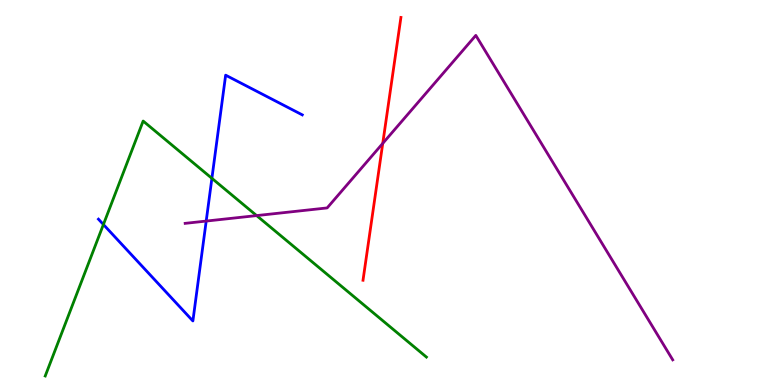[{'lines': ['blue', 'red'], 'intersections': []}, {'lines': ['green', 'red'], 'intersections': []}, {'lines': ['purple', 'red'], 'intersections': [{'x': 4.94, 'y': 6.28}]}, {'lines': ['blue', 'green'], 'intersections': [{'x': 1.33, 'y': 4.17}, {'x': 2.73, 'y': 5.37}]}, {'lines': ['blue', 'purple'], 'intersections': [{'x': 2.66, 'y': 4.26}]}, {'lines': ['green', 'purple'], 'intersections': [{'x': 3.31, 'y': 4.4}]}]